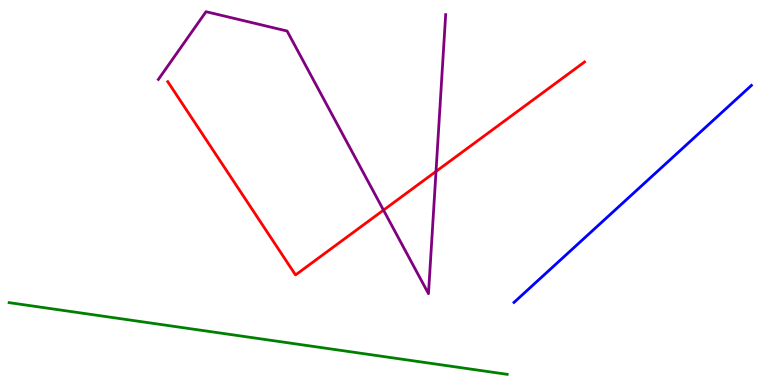[{'lines': ['blue', 'red'], 'intersections': []}, {'lines': ['green', 'red'], 'intersections': []}, {'lines': ['purple', 'red'], 'intersections': [{'x': 4.95, 'y': 4.54}, {'x': 5.63, 'y': 5.55}]}, {'lines': ['blue', 'green'], 'intersections': []}, {'lines': ['blue', 'purple'], 'intersections': []}, {'lines': ['green', 'purple'], 'intersections': []}]